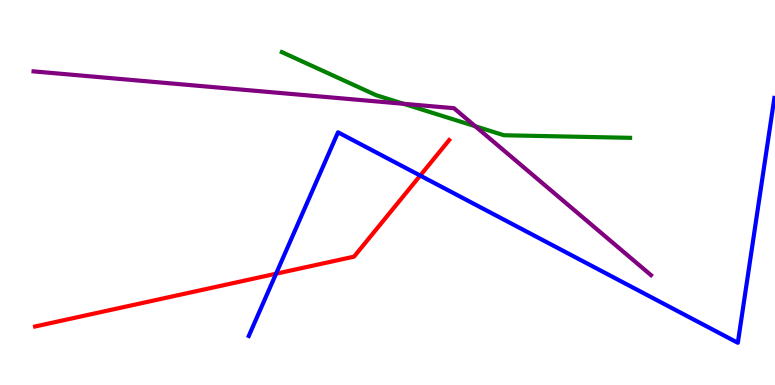[{'lines': ['blue', 'red'], 'intersections': [{'x': 3.56, 'y': 2.89}, {'x': 5.42, 'y': 5.44}]}, {'lines': ['green', 'red'], 'intersections': []}, {'lines': ['purple', 'red'], 'intersections': []}, {'lines': ['blue', 'green'], 'intersections': []}, {'lines': ['blue', 'purple'], 'intersections': []}, {'lines': ['green', 'purple'], 'intersections': [{'x': 5.21, 'y': 7.3}, {'x': 6.13, 'y': 6.72}]}]